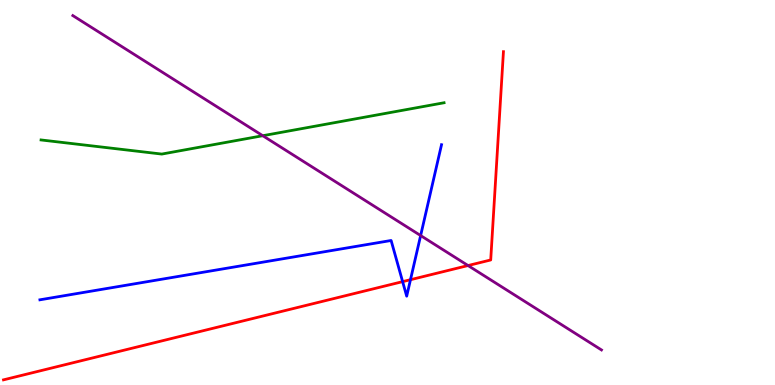[{'lines': ['blue', 'red'], 'intersections': [{'x': 5.2, 'y': 2.68}, {'x': 5.3, 'y': 2.73}]}, {'lines': ['green', 'red'], 'intersections': []}, {'lines': ['purple', 'red'], 'intersections': [{'x': 6.04, 'y': 3.1}]}, {'lines': ['blue', 'green'], 'intersections': []}, {'lines': ['blue', 'purple'], 'intersections': [{'x': 5.43, 'y': 3.88}]}, {'lines': ['green', 'purple'], 'intersections': [{'x': 3.39, 'y': 6.47}]}]